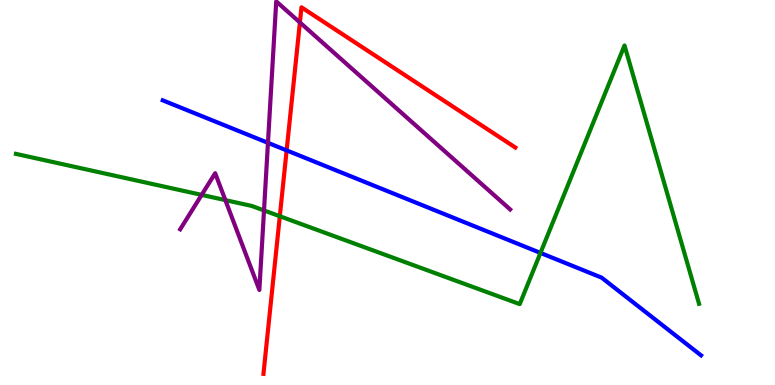[{'lines': ['blue', 'red'], 'intersections': [{'x': 3.7, 'y': 6.09}]}, {'lines': ['green', 'red'], 'intersections': [{'x': 3.61, 'y': 4.38}]}, {'lines': ['purple', 'red'], 'intersections': [{'x': 3.87, 'y': 9.42}]}, {'lines': ['blue', 'green'], 'intersections': [{'x': 6.97, 'y': 3.43}]}, {'lines': ['blue', 'purple'], 'intersections': [{'x': 3.46, 'y': 6.29}]}, {'lines': ['green', 'purple'], 'intersections': [{'x': 2.6, 'y': 4.94}, {'x': 2.91, 'y': 4.8}, {'x': 3.41, 'y': 4.53}]}]